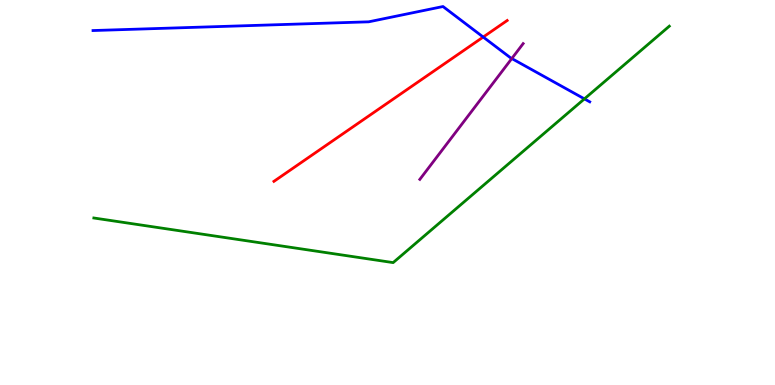[{'lines': ['blue', 'red'], 'intersections': [{'x': 6.23, 'y': 9.04}]}, {'lines': ['green', 'red'], 'intersections': []}, {'lines': ['purple', 'red'], 'intersections': []}, {'lines': ['blue', 'green'], 'intersections': [{'x': 7.54, 'y': 7.43}]}, {'lines': ['blue', 'purple'], 'intersections': [{'x': 6.6, 'y': 8.48}]}, {'lines': ['green', 'purple'], 'intersections': []}]